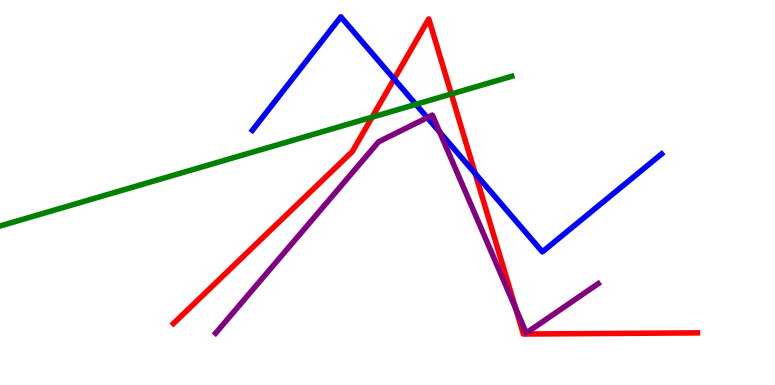[{'lines': ['blue', 'red'], 'intersections': [{'x': 5.09, 'y': 7.95}, {'x': 6.13, 'y': 5.49}]}, {'lines': ['green', 'red'], 'intersections': [{'x': 4.8, 'y': 6.96}, {'x': 5.82, 'y': 7.56}]}, {'lines': ['purple', 'red'], 'intersections': [{'x': 6.65, 'y': 1.99}]}, {'lines': ['blue', 'green'], 'intersections': [{'x': 5.37, 'y': 7.29}]}, {'lines': ['blue', 'purple'], 'intersections': [{'x': 5.51, 'y': 6.95}, {'x': 5.67, 'y': 6.57}]}, {'lines': ['green', 'purple'], 'intersections': []}]